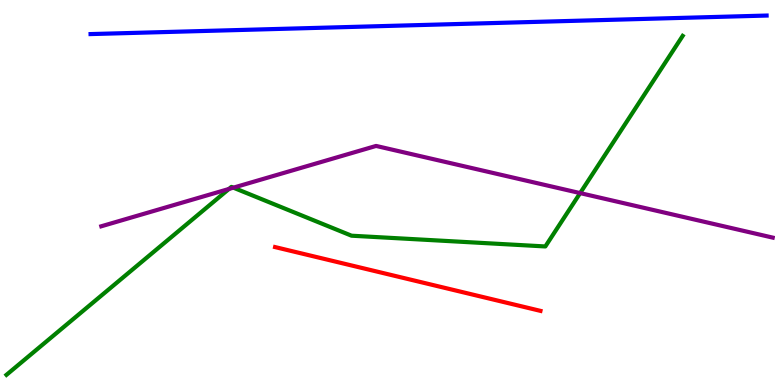[{'lines': ['blue', 'red'], 'intersections': []}, {'lines': ['green', 'red'], 'intersections': []}, {'lines': ['purple', 'red'], 'intersections': []}, {'lines': ['blue', 'green'], 'intersections': []}, {'lines': ['blue', 'purple'], 'intersections': []}, {'lines': ['green', 'purple'], 'intersections': [{'x': 2.95, 'y': 5.09}, {'x': 3.01, 'y': 5.13}, {'x': 7.49, 'y': 4.98}]}]